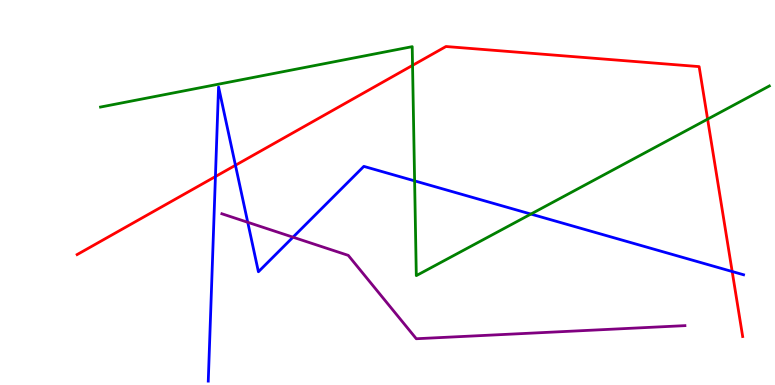[{'lines': ['blue', 'red'], 'intersections': [{'x': 2.78, 'y': 5.41}, {'x': 3.04, 'y': 5.71}, {'x': 9.45, 'y': 2.95}]}, {'lines': ['green', 'red'], 'intersections': [{'x': 5.32, 'y': 8.3}, {'x': 9.13, 'y': 6.91}]}, {'lines': ['purple', 'red'], 'intersections': []}, {'lines': ['blue', 'green'], 'intersections': [{'x': 5.35, 'y': 5.3}, {'x': 6.85, 'y': 4.44}]}, {'lines': ['blue', 'purple'], 'intersections': [{'x': 3.2, 'y': 4.23}, {'x': 3.78, 'y': 3.84}]}, {'lines': ['green', 'purple'], 'intersections': []}]